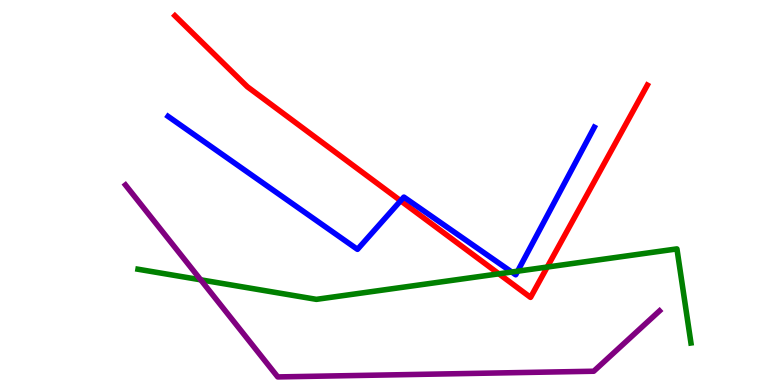[{'lines': ['blue', 'red'], 'intersections': [{'x': 5.17, 'y': 4.79}]}, {'lines': ['green', 'red'], 'intersections': [{'x': 6.44, 'y': 2.89}, {'x': 7.06, 'y': 3.06}]}, {'lines': ['purple', 'red'], 'intersections': []}, {'lines': ['blue', 'green'], 'intersections': [{'x': 6.6, 'y': 2.93}, {'x': 6.68, 'y': 2.96}]}, {'lines': ['blue', 'purple'], 'intersections': []}, {'lines': ['green', 'purple'], 'intersections': [{'x': 2.59, 'y': 2.73}]}]